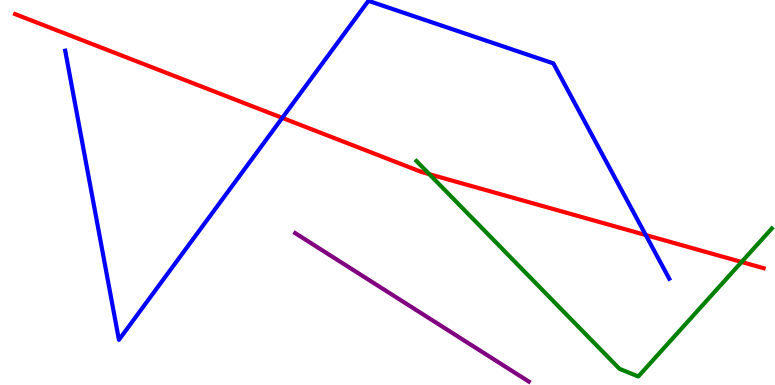[{'lines': ['blue', 'red'], 'intersections': [{'x': 3.64, 'y': 6.94}, {'x': 8.33, 'y': 3.9}]}, {'lines': ['green', 'red'], 'intersections': [{'x': 5.54, 'y': 5.48}, {'x': 9.57, 'y': 3.2}]}, {'lines': ['purple', 'red'], 'intersections': []}, {'lines': ['blue', 'green'], 'intersections': []}, {'lines': ['blue', 'purple'], 'intersections': []}, {'lines': ['green', 'purple'], 'intersections': []}]